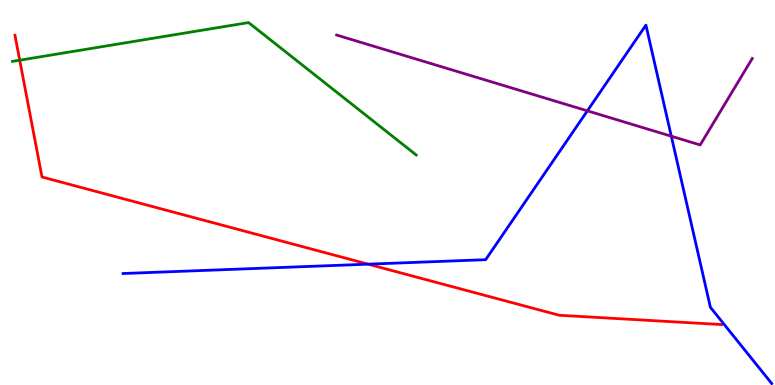[{'lines': ['blue', 'red'], 'intersections': [{'x': 4.75, 'y': 3.14}]}, {'lines': ['green', 'red'], 'intersections': [{'x': 0.254, 'y': 8.44}]}, {'lines': ['purple', 'red'], 'intersections': []}, {'lines': ['blue', 'green'], 'intersections': []}, {'lines': ['blue', 'purple'], 'intersections': [{'x': 7.58, 'y': 7.12}, {'x': 8.66, 'y': 6.46}]}, {'lines': ['green', 'purple'], 'intersections': []}]